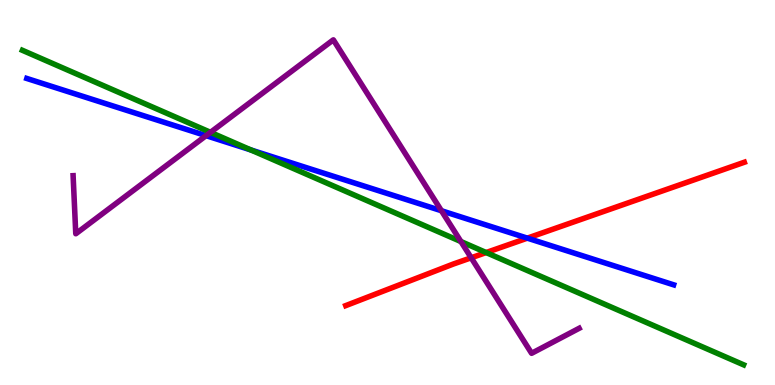[{'lines': ['blue', 'red'], 'intersections': [{'x': 6.8, 'y': 3.81}]}, {'lines': ['green', 'red'], 'intersections': [{'x': 6.27, 'y': 3.44}]}, {'lines': ['purple', 'red'], 'intersections': [{'x': 6.08, 'y': 3.3}]}, {'lines': ['blue', 'green'], 'intersections': [{'x': 3.24, 'y': 6.11}]}, {'lines': ['blue', 'purple'], 'intersections': [{'x': 2.66, 'y': 6.48}, {'x': 5.7, 'y': 4.53}]}, {'lines': ['green', 'purple'], 'intersections': [{'x': 2.72, 'y': 6.56}, {'x': 5.95, 'y': 3.73}]}]